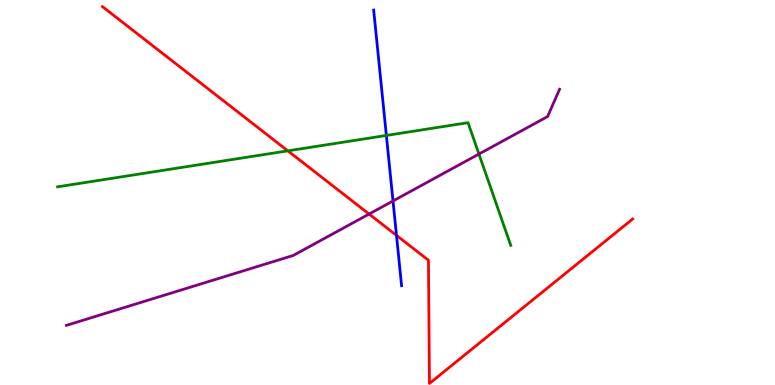[{'lines': ['blue', 'red'], 'intersections': [{'x': 5.12, 'y': 3.89}]}, {'lines': ['green', 'red'], 'intersections': [{'x': 3.71, 'y': 6.08}]}, {'lines': ['purple', 'red'], 'intersections': [{'x': 4.76, 'y': 4.44}]}, {'lines': ['blue', 'green'], 'intersections': [{'x': 4.99, 'y': 6.48}]}, {'lines': ['blue', 'purple'], 'intersections': [{'x': 5.07, 'y': 4.78}]}, {'lines': ['green', 'purple'], 'intersections': [{'x': 6.18, 'y': 6.0}]}]